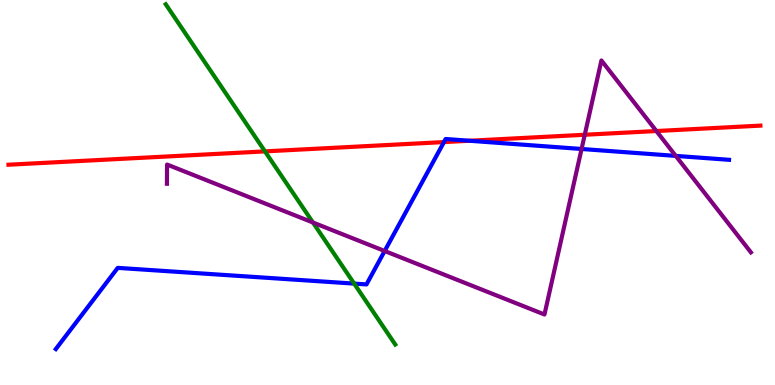[{'lines': ['blue', 'red'], 'intersections': [{'x': 5.73, 'y': 6.31}, {'x': 6.06, 'y': 6.34}]}, {'lines': ['green', 'red'], 'intersections': [{'x': 3.42, 'y': 6.07}]}, {'lines': ['purple', 'red'], 'intersections': [{'x': 7.55, 'y': 6.5}, {'x': 8.47, 'y': 6.6}]}, {'lines': ['blue', 'green'], 'intersections': [{'x': 4.57, 'y': 2.63}]}, {'lines': ['blue', 'purple'], 'intersections': [{'x': 4.96, 'y': 3.48}, {'x': 7.5, 'y': 6.13}, {'x': 8.72, 'y': 5.95}]}, {'lines': ['green', 'purple'], 'intersections': [{'x': 4.04, 'y': 4.22}]}]